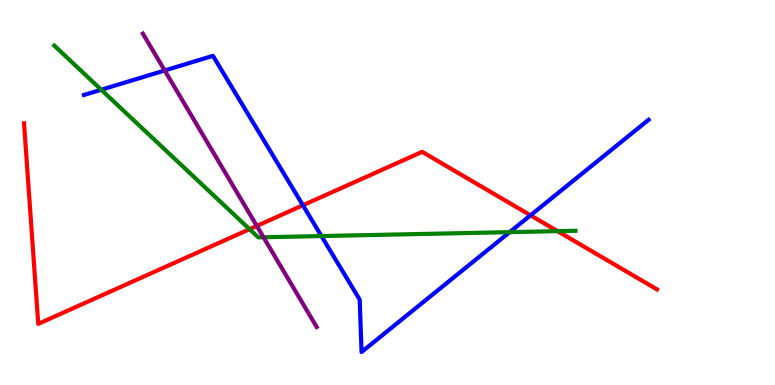[{'lines': ['blue', 'red'], 'intersections': [{'x': 3.91, 'y': 4.67}, {'x': 6.85, 'y': 4.41}]}, {'lines': ['green', 'red'], 'intersections': [{'x': 3.22, 'y': 4.05}, {'x': 7.19, 'y': 4.0}]}, {'lines': ['purple', 'red'], 'intersections': [{'x': 3.31, 'y': 4.13}]}, {'lines': ['blue', 'green'], 'intersections': [{'x': 1.31, 'y': 7.67}, {'x': 4.15, 'y': 3.87}, {'x': 6.58, 'y': 3.97}]}, {'lines': ['blue', 'purple'], 'intersections': [{'x': 2.13, 'y': 8.17}]}, {'lines': ['green', 'purple'], 'intersections': [{'x': 3.4, 'y': 3.84}]}]